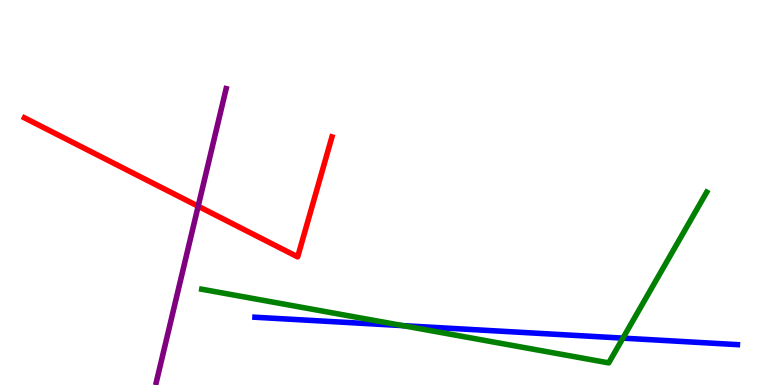[{'lines': ['blue', 'red'], 'intersections': []}, {'lines': ['green', 'red'], 'intersections': []}, {'lines': ['purple', 'red'], 'intersections': [{'x': 2.56, 'y': 4.64}]}, {'lines': ['blue', 'green'], 'intersections': [{'x': 5.2, 'y': 1.54}, {'x': 8.04, 'y': 1.22}]}, {'lines': ['blue', 'purple'], 'intersections': []}, {'lines': ['green', 'purple'], 'intersections': []}]